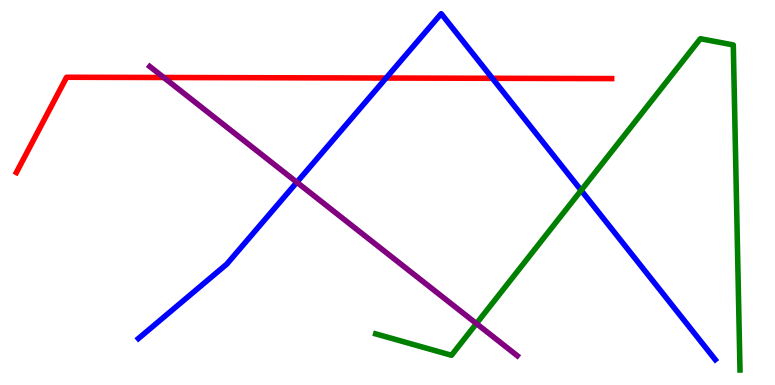[{'lines': ['blue', 'red'], 'intersections': [{'x': 4.98, 'y': 7.97}, {'x': 6.35, 'y': 7.97}]}, {'lines': ['green', 'red'], 'intersections': []}, {'lines': ['purple', 'red'], 'intersections': [{'x': 2.11, 'y': 7.99}]}, {'lines': ['blue', 'green'], 'intersections': [{'x': 7.5, 'y': 5.06}]}, {'lines': ['blue', 'purple'], 'intersections': [{'x': 3.83, 'y': 5.27}]}, {'lines': ['green', 'purple'], 'intersections': [{'x': 6.15, 'y': 1.6}]}]